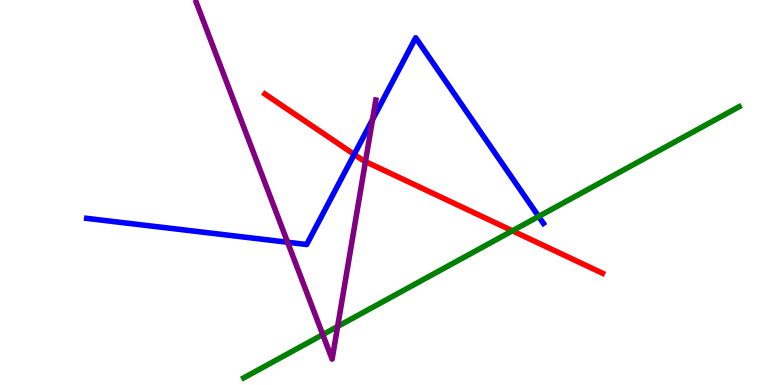[{'lines': ['blue', 'red'], 'intersections': [{'x': 4.57, 'y': 5.99}]}, {'lines': ['green', 'red'], 'intersections': [{'x': 6.61, 'y': 4.01}]}, {'lines': ['purple', 'red'], 'intersections': [{'x': 4.72, 'y': 5.8}]}, {'lines': ['blue', 'green'], 'intersections': [{'x': 6.95, 'y': 4.38}]}, {'lines': ['blue', 'purple'], 'intersections': [{'x': 3.71, 'y': 3.71}, {'x': 4.81, 'y': 6.89}]}, {'lines': ['green', 'purple'], 'intersections': [{'x': 4.16, 'y': 1.31}, {'x': 4.36, 'y': 1.52}]}]